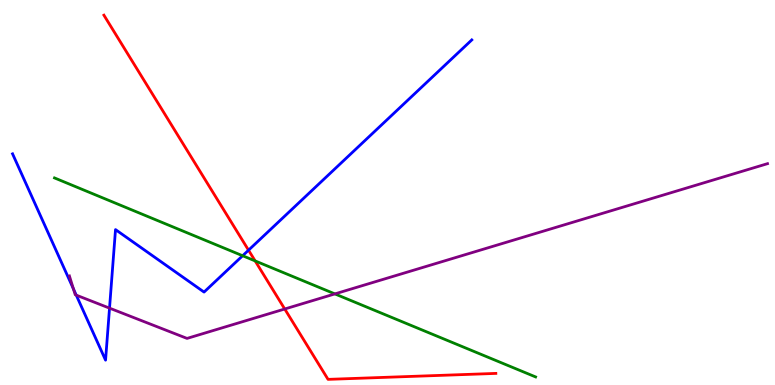[{'lines': ['blue', 'red'], 'intersections': [{'x': 3.21, 'y': 3.5}]}, {'lines': ['green', 'red'], 'intersections': [{'x': 3.29, 'y': 3.22}]}, {'lines': ['purple', 'red'], 'intersections': [{'x': 3.67, 'y': 1.97}]}, {'lines': ['blue', 'green'], 'intersections': [{'x': 3.13, 'y': 3.36}]}, {'lines': ['blue', 'purple'], 'intersections': [{'x': 0.947, 'y': 2.5}, {'x': 0.984, 'y': 2.33}, {'x': 1.41, 'y': 2.0}]}, {'lines': ['green', 'purple'], 'intersections': [{'x': 4.32, 'y': 2.37}]}]